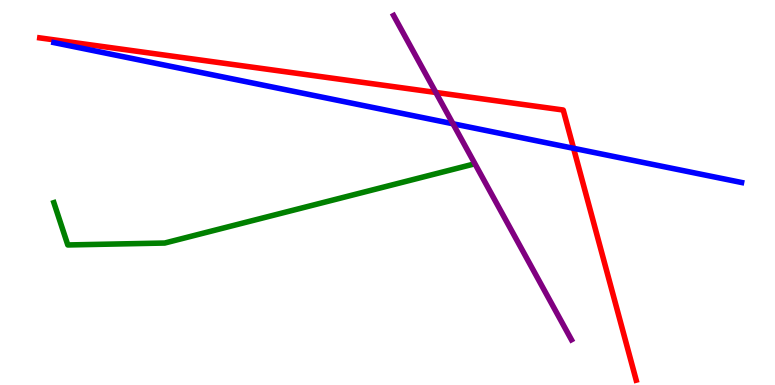[{'lines': ['blue', 'red'], 'intersections': [{'x': 7.4, 'y': 6.15}]}, {'lines': ['green', 'red'], 'intersections': []}, {'lines': ['purple', 'red'], 'intersections': [{'x': 5.62, 'y': 7.6}]}, {'lines': ['blue', 'green'], 'intersections': []}, {'lines': ['blue', 'purple'], 'intersections': [{'x': 5.85, 'y': 6.79}]}, {'lines': ['green', 'purple'], 'intersections': []}]